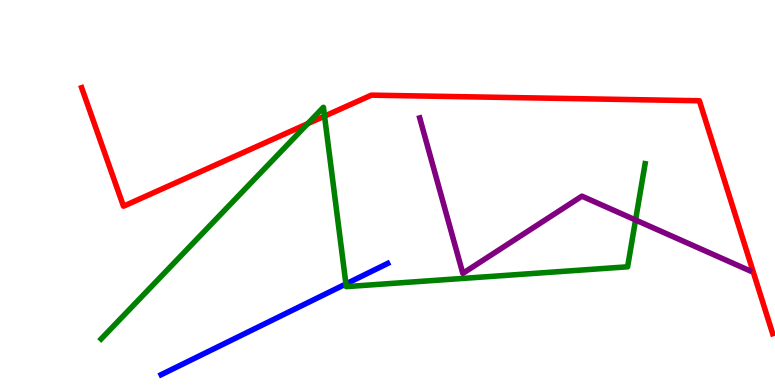[{'lines': ['blue', 'red'], 'intersections': []}, {'lines': ['green', 'red'], 'intersections': [{'x': 3.97, 'y': 6.79}, {'x': 4.19, 'y': 6.98}]}, {'lines': ['purple', 'red'], 'intersections': []}, {'lines': ['blue', 'green'], 'intersections': [{'x': 4.46, 'y': 2.62}]}, {'lines': ['blue', 'purple'], 'intersections': []}, {'lines': ['green', 'purple'], 'intersections': [{'x': 8.2, 'y': 4.29}]}]